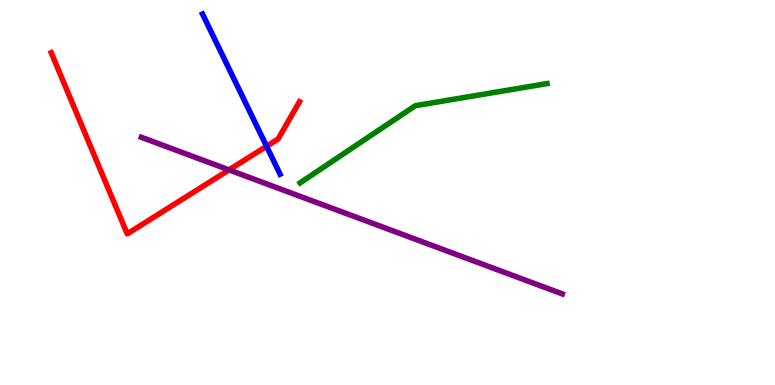[{'lines': ['blue', 'red'], 'intersections': [{'x': 3.44, 'y': 6.2}]}, {'lines': ['green', 'red'], 'intersections': []}, {'lines': ['purple', 'red'], 'intersections': [{'x': 2.95, 'y': 5.59}]}, {'lines': ['blue', 'green'], 'intersections': []}, {'lines': ['blue', 'purple'], 'intersections': []}, {'lines': ['green', 'purple'], 'intersections': []}]